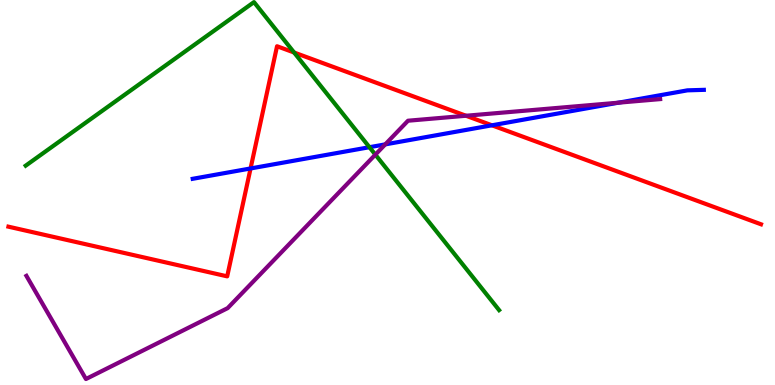[{'lines': ['blue', 'red'], 'intersections': [{'x': 3.23, 'y': 5.62}, {'x': 6.35, 'y': 6.75}]}, {'lines': ['green', 'red'], 'intersections': [{'x': 3.79, 'y': 8.64}]}, {'lines': ['purple', 'red'], 'intersections': [{'x': 6.01, 'y': 6.99}]}, {'lines': ['blue', 'green'], 'intersections': [{'x': 4.77, 'y': 6.18}]}, {'lines': ['blue', 'purple'], 'intersections': [{'x': 4.97, 'y': 6.25}, {'x': 7.98, 'y': 7.33}]}, {'lines': ['green', 'purple'], 'intersections': [{'x': 4.84, 'y': 5.98}]}]